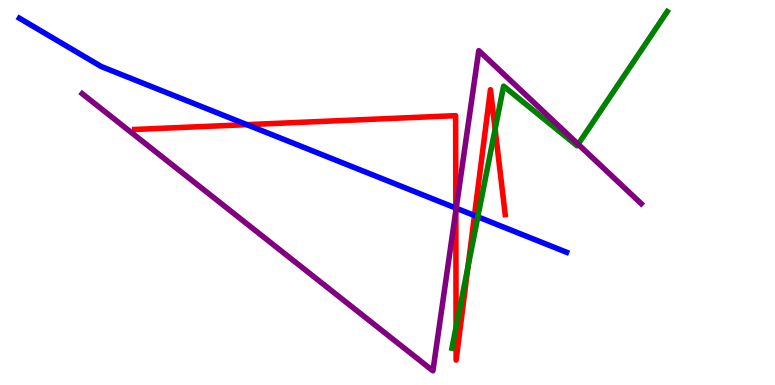[{'lines': ['blue', 'red'], 'intersections': [{'x': 3.19, 'y': 6.76}, {'x': 5.88, 'y': 4.6}, {'x': 6.12, 'y': 4.4}]}, {'lines': ['green', 'red'], 'intersections': [{'x': 5.88, 'y': 1.5}, {'x': 6.04, 'y': 3.07}, {'x': 6.39, 'y': 6.65}]}, {'lines': ['purple', 'red'], 'intersections': [{'x': 5.88, 'y': 4.52}]}, {'lines': ['blue', 'green'], 'intersections': [{'x': 6.17, 'y': 4.37}]}, {'lines': ['blue', 'purple'], 'intersections': [{'x': 5.89, 'y': 4.59}]}, {'lines': ['green', 'purple'], 'intersections': [{'x': 7.46, 'y': 6.25}]}]